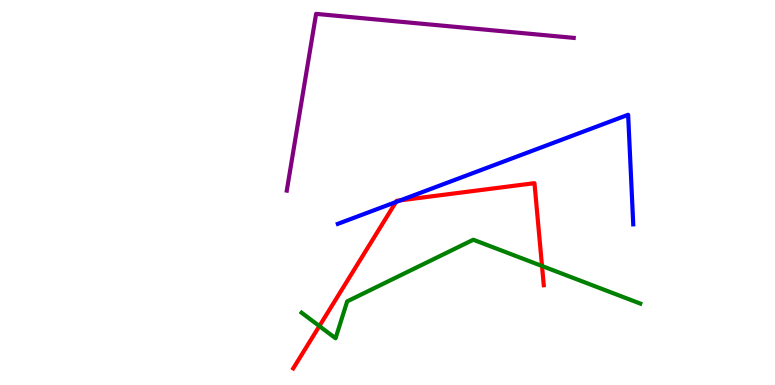[{'lines': ['blue', 'red'], 'intersections': [{'x': 5.11, 'y': 4.75}, {'x': 5.17, 'y': 4.8}]}, {'lines': ['green', 'red'], 'intersections': [{'x': 4.12, 'y': 1.53}, {'x': 6.99, 'y': 3.09}]}, {'lines': ['purple', 'red'], 'intersections': []}, {'lines': ['blue', 'green'], 'intersections': []}, {'lines': ['blue', 'purple'], 'intersections': []}, {'lines': ['green', 'purple'], 'intersections': []}]